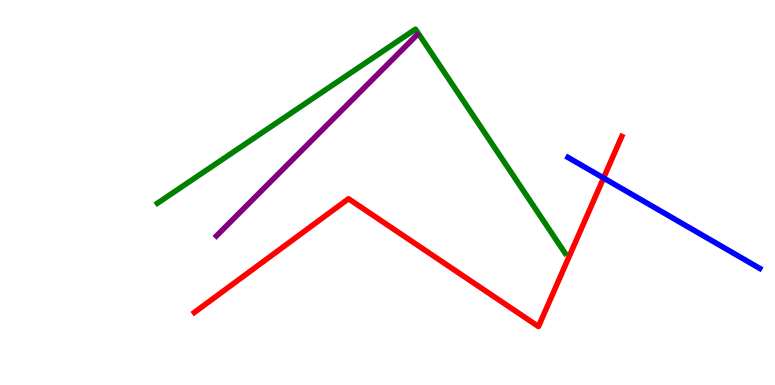[{'lines': ['blue', 'red'], 'intersections': [{'x': 7.79, 'y': 5.38}]}, {'lines': ['green', 'red'], 'intersections': []}, {'lines': ['purple', 'red'], 'intersections': []}, {'lines': ['blue', 'green'], 'intersections': []}, {'lines': ['blue', 'purple'], 'intersections': []}, {'lines': ['green', 'purple'], 'intersections': []}]